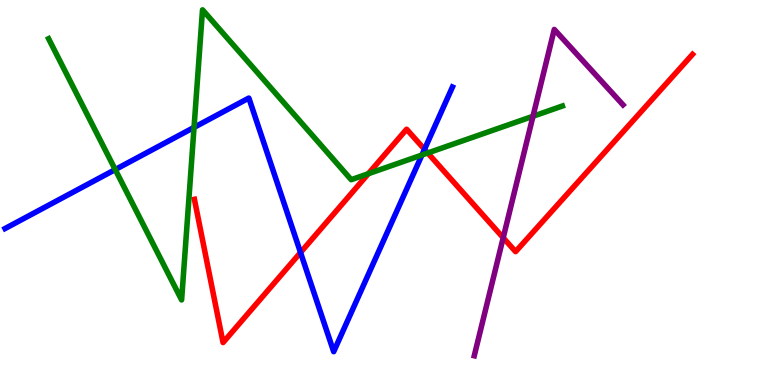[{'lines': ['blue', 'red'], 'intersections': [{'x': 3.88, 'y': 3.44}, {'x': 5.48, 'y': 6.12}]}, {'lines': ['green', 'red'], 'intersections': [{'x': 4.75, 'y': 5.49}, {'x': 5.52, 'y': 6.03}]}, {'lines': ['purple', 'red'], 'intersections': [{'x': 6.49, 'y': 3.82}]}, {'lines': ['blue', 'green'], 'intersections': [{'x': 1.49, 'y': 5.6}, {'x': 2.5, 'y': 6.69}, {'x': 5.44, 'y': 5.97}]}, {'lines': ['blue', 'purple'], 'intersections': []}, {'lines': ['green', 'purple'], 'intersections': [{'x': 6.88, 'y': 6.98}]}]